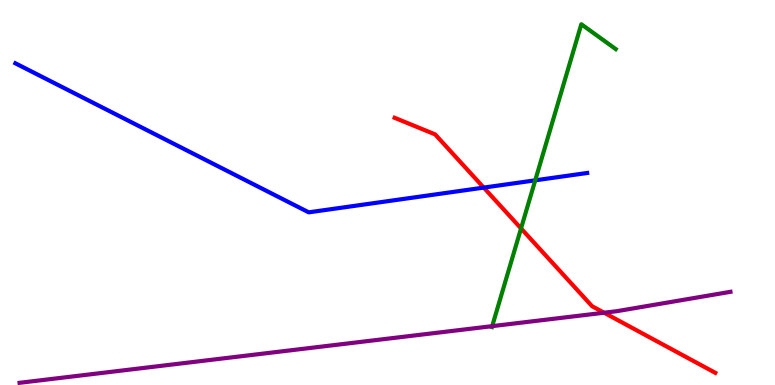[{'lines': ['blue', 'red'], 'intersections': [{'x': 6.24, 'y': 5.13}]}, {'lines': ['green', 'red'], 'intersections': [{'x': 6.72, 'y': 4.07}]}, {'lines': ['purple', 'red'], 'intersections': [{'x': 7.79, 'y': 1.88}]}, {'lines': ['blue', 'green'], 'intersections': [{'x': 6.91, 'y': 5.32}]}, {'lines': ['blue', 'purple'], 'intersections': []}, {'lines': ['green', 'purple'], 'intersections': [{'x': 6.35, 'y': 1.53}]}]